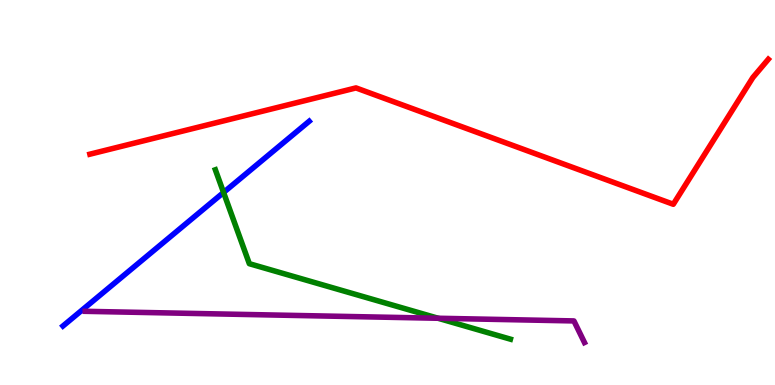[{'lines': ['blue', 'red'], 'intersections': []}, {'lines': ['green', 'red'], 'intersections': []}, {'lines': ['purple', 'red'], 'intersections': []}, {'lines': ['blue', 'green'], 'intersections': [{'x': 2.88, 'y': 5.0}]}, {'lines': ['blue', 'purple'], 'intersections': []}, {'lines': ['green', 'purple'], 'intersections': [{'x': 5.65, 'y': 1.73}]}]